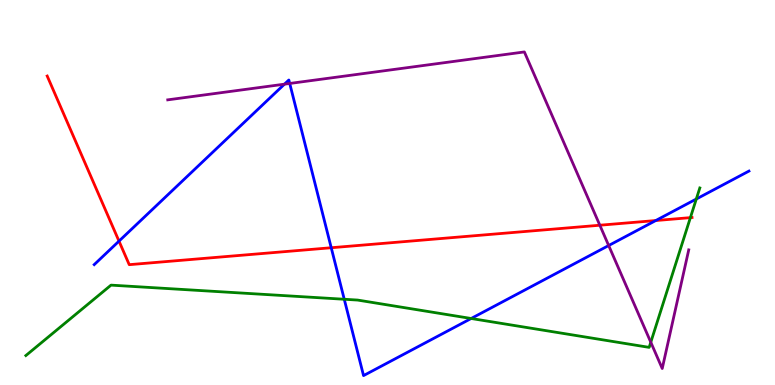[{'lines': ['blue', 'red'], 'intersections': [{'x': 1.54, 'y': 3.74}, {'x': 4.27, 'y': 3.57}, {'x': 8.46, 'y': 4.27}]}, {'lines': ['green', 'red'], 'intersections': [{'x': 8.91, 'y': 4.35}]}, {'lines': ['purple', 'red'], 'intersections': [{'x': 7.74, 'y': 4.15}]}, {'lines': ['blue', 'green'], 'intersections': [{'x': 4.44, 'y': 2.23}, {'x': 6.08, 'y': 1.73}, {'x': 8.98, 'y': 4.83}]}, {'lines': ['blue', 'purple'], 'intersections': [{'x': 3.67, 'y': 7.81}, {'x': 3.74, 'y': 7.83}, {'x': 7.85, 'y': 3.62}]}, {'lines': ['green', 'purple'], 'intersections': [{'x': 8.4, 'y': 1.11}]}]